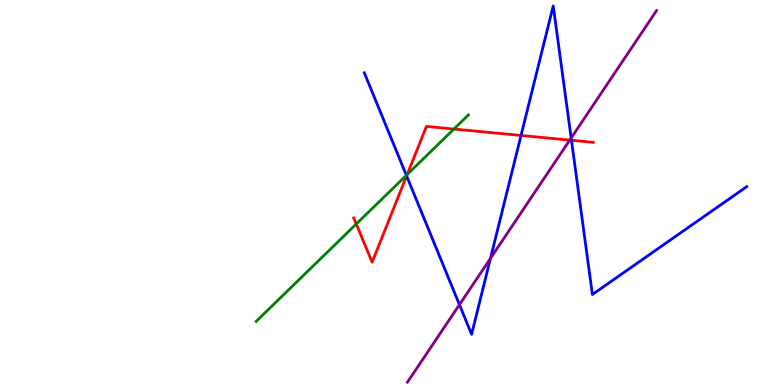[{'lines': ['blue', 'red'], 'intersections': [{'x': 5.25, 'y': 5.43}, {'x': 6.72, 'y': 6.48}, {'x': 7.37, 'y': 6.36}]}, {'lines': ['green', 'red'], 'intersections': [{'x': 4.6, 'y': 4.18}, {'x': 5.25, 'y': 5.47}, {'x': 5.86, 'y': 6.65}]}, {'lines': ['purple', 'red'], 'intersections': [{'x': 7.35, 'y': 6.36}]}, {'lines': ['blue', 'green'], 'intersections': [{'x': 5.24, 'y': 5.45}]}, {'lines': ['blue', 'purple'], 'intersections': [{'x': 5.93, 'y': 2.09}, {'x': 6.33, 'y': 3.29}, {'x': 7.37, 'y': 6.42}]}, {'lines': ['green', 'purple'], 'intersections': []}]